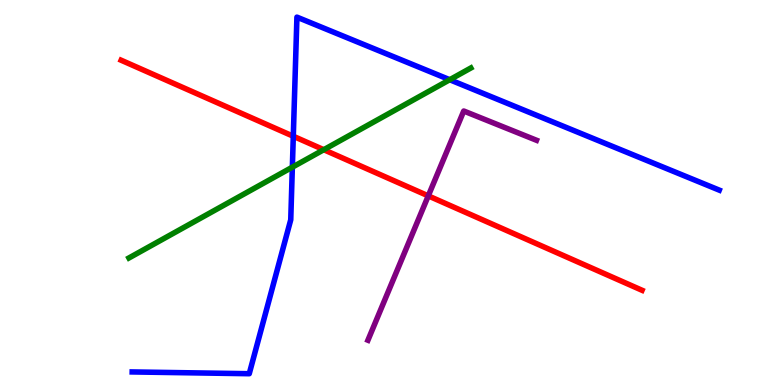[{'lines': ['blue', 'red'], 'intersections': [{'x': 3.78, 'y': 6.46}]}, {'lines': ['green', 'red'], 'intersections': [{'x': 4.18, 'y': 6.11}]}, {'lines': ['purple', 'red'], 'intersections': [{'x': 5.53, 'y': 4.91}]}, {'lines': ['blue', 'green'], 'intersections': [{'x': 3.77, 'y': 5.66}, {'x': 5.8, 'y': 7.93}]}, {'lines': ['blue', 'purple'], 'intersections': []}, {'lines': ['green', 'purple'], 'intersections': []}]